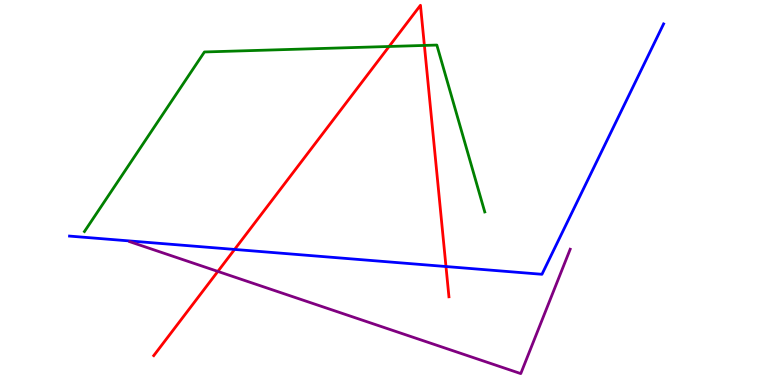[{'lines': ['blue', 'red'], 'intersections': [{'x': 3.03, 'y': 3.52}, {'x': 5.75, 'y': 3.08}]}, {'lines': ['green', 'red'], 'intersections': [{'x': 5.02, 'y': 8.79}, {'x': 5.48, 'y': 8.82}]}, {'lines': ['purple', 'red'], 'intersections': [{'x': 2.81, 'y': 2.95}]}, {'lines': ['blue', 'green'], 'intersections': []}, {'lines': ['blue', 'purple'], 'intersections': []}, {'lines': ['green', 'purple'], 'intersections': []}]